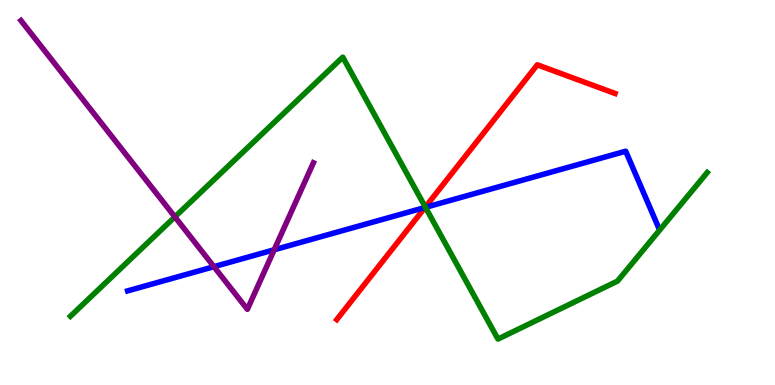[{'lines': ['blue', 'red'], 'intersections': [{'x': 5.48, 'y': 4.61}]}, {'lines': ['green', 'red'], 'intersections': [{'x': 5.49, 'y': 4.62}]}, {'lines': ['purple', 'red'], 'intersections': []}, {'lines': ['blue', 'green'], 'intersections': [{'x': 5.49, 'y': 4.61}]}, {'lines': ['blue', 'purple'], 'intersections': [{'x': 2.76, 'y': 3.07}, {'x': 3.54, 'y': 3.51}]}, {'lines': ['green', 'purple'], 'intersections': [{'x': 2.26, 'y': 4.37}]}]